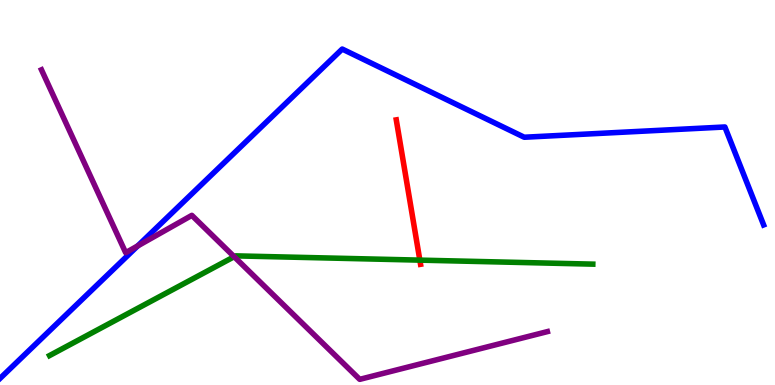[{'lines': ['blue', 'red'], 'intersections': []}, {'lines': ['green', 'red'], 'intersections': [{'x': 5.42, 'y': 3.24}]}, {'lines': ['purple', 'red'], 'intersections': []}, {'lines': ['blue', 'green'], 'intersections': []}, {'lines': ['blue', 'purple'], 'intersections': [{'x': 1.78, 'y': 3.61}]}, {'lines': ['green', 'purple'], 'intersections': [{'x': 3.02, 'y': 3.33}]}]